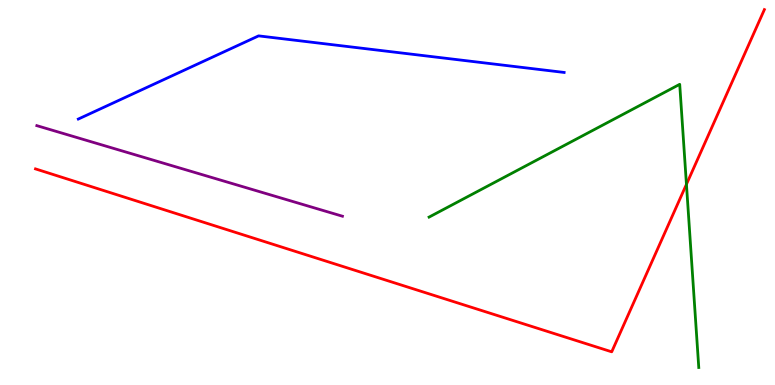[{'lines': ['blue', 'red'], 'intersections': []}, {'lines': ['green', 'red'], 'intersections': [{'x': 8.86, 'y': 5.21}]}, {'lines': ['purple', 'red'], 'intersections': []}, {'lines': ['blue', 'green'], 'intersections': []}, {'lines': ['blue', 'purple'], 'intersections': []}, {'lines': ['green', 'purple'], 'intersections': []}]